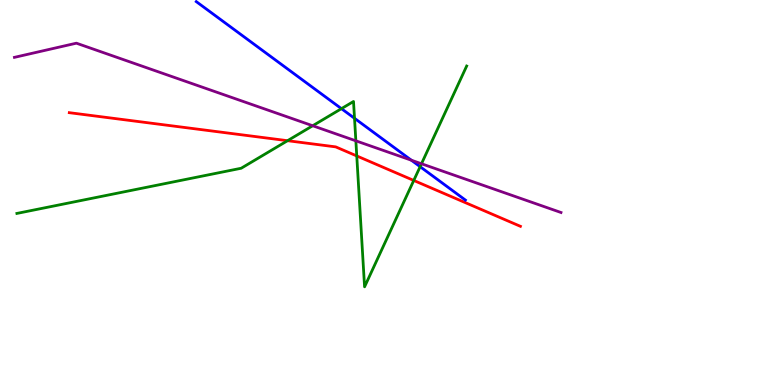[{'lines': ['blue', 'red'], 'intersections': []}, {'lines': ['green', 'red'], 'intersections': [{'x': 3.71, 'y': 6.35}, {'x': 4.6, 'y': 5.95}, {'x': 5.34, 'y': 5.31}]}, {'lines': ['purple', 'red'], 'intersections': []}, {'lines': ['blue', 'green'], 'intersections': [{'x': 4.41, 'y': 7.18}, {'x': 4.57, 'y': 6.93}, {'x': 5.42, 'y': 5.67}]}, {'lines': ['blue', 'purple'], 'intersections': [{'x': 5.31, 'y': 5.84}]}, {'lines': ['green', 'purple'], 'intersections': [{'x': 4.03, 'y': 6.73}, {'x': 4.59, 'y': 6.34}, {'x': 5.44, 'y': 5.75}]}]